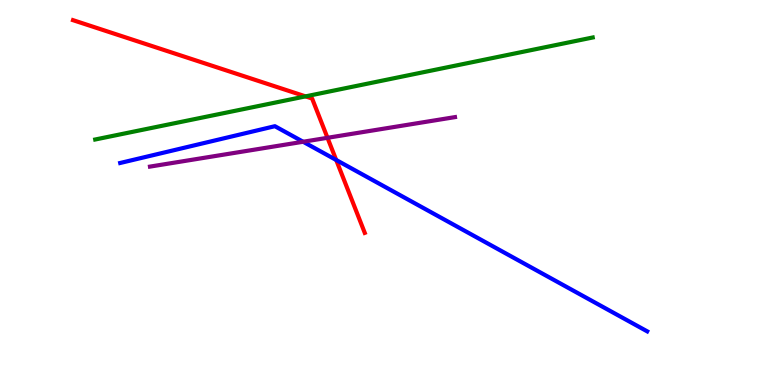[{'lines': ['blue', 'red'], 'intersections': [{'x': 4.34, 'y': 5.84}]}, {'lines': ['green', 'red'], 'intersections': [{'x': 3.94, 'y': 7.5}]}, {'lines': ['purple', 'red'], 'intersections': [{'x': 4.23, 'y': 6.42}]}, {'lines': ['blue', 'green'], 'intersections': []}, {'lines': ['blue', 'purple'], 'intersections': [{'x': 3.91, 'y': 6.32}]}, {'lines': ['green', 'purple'], 'intersections': []}]